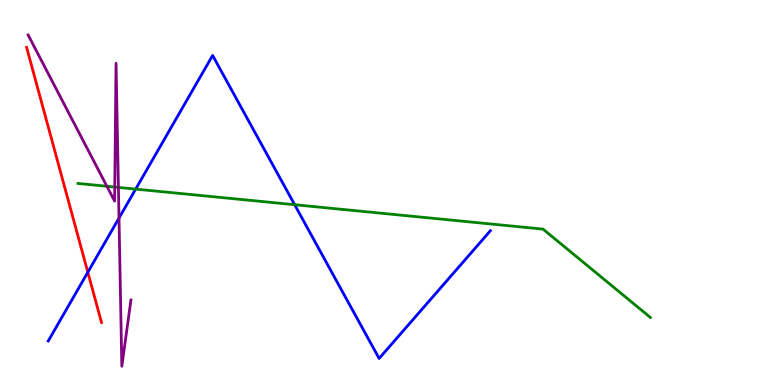[{'lines': ['blue', 'red'], 'intersections': [{'x': 1.13, 'y': 2.93}]}, {'lines': ['green', 'red'], 'intersections': []}, {'lines': ['purple', 'red'], 'intersections': []}, {'lines': ['blue', 'green'], 'intersections': [{'x': 1.75, 'y': 5.09}, {'x': 3.8, 'y': 4.68}]}, {'lines': ['blue', 'purple'], 'intersections': [{'x': 1.54, 'y': 4.34}]}, {'lines': ['green', 'purple'], 'intersections': [{'x': 1.38, 'y': 5.16}, {'x': 1.48, 'y': 5.14}, {'x': 1.53, 'y': 5.13}]}]